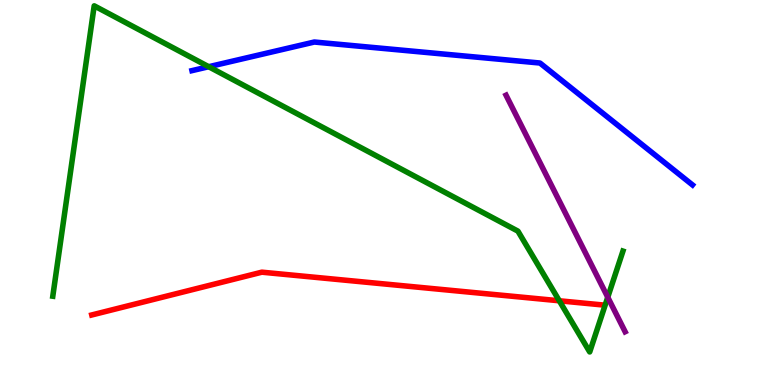[{'lines': ['blue', 'red'], 'intersections': []}, {'lines': ['green', 'red'], 'intersections': [{'x': 7.22, 'y': 2.19}]}, {'lines': ['purple', 'red'], 'intersections': []}, {'lines': ['blue', 'green'], 'intersections': [{'x': 2.69, 'y': 8.27}]}, {'lines': ['blue', 'purple'], 'intersections': []}, {'lines': ['green', 'purple'], 'intersections': [{'x': 7.84, 'y': 2.28}]}]